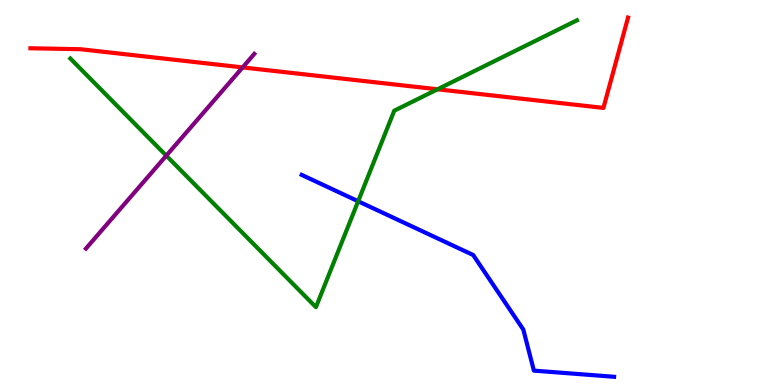[{'lines': ['blue', 'red'], 'intersections': []}, {'lines': ['green', 'red'], 'intersections': [{'x': 5.65, 'y': 7.68}]}, {'lines': ['purple', 'red'], 'intersections': [{'x': 3.13, 'y': 8.25}]}, {'lines': ['blue', 'green'], 'intersections': [{'x': 4.62, 'y': 4.77}]}, {'lines': ['blue', 'purple'], 'intersections': []}, {'lines': ['green', 'purple'], 'intersections': [{'x': 2.15, 'y': 5.96}]}]